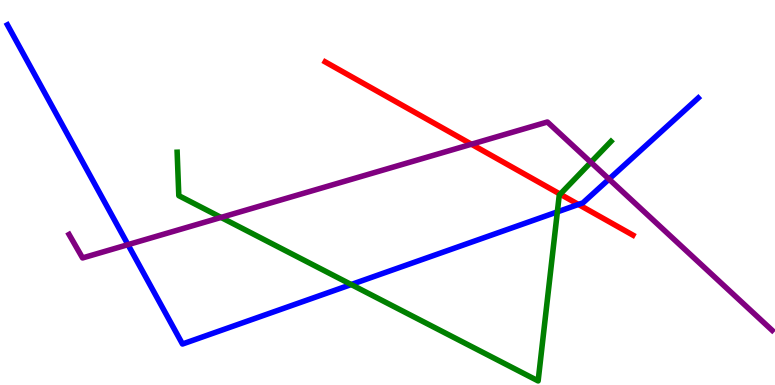[{'lines': ['blue', 'red'], 'intersections': [{'x': 7.46, 'y': 4.69}]}, {'lines': ['green', 'red'], 'intersections': [{'x': 7.23, 'y': 4.96}]}, {'lines': ['purple', 'red'], 'intersections': [{'x': 6.08, 'y': 6.25}]}, {'lines': ['blue', 'green'], 'intersections': [{'x': 4.53, 'y': 2.61}, {'x': 7.19, 'y': 4.5}]}, {'lines': ['blue', 'purple'], 'intersections': [{'x': 1.65, 'y': 3.65}, {'x': 7.86, 'y': 5.35}]}, {'lines': ['green', 'purple'], 'intersections': [{'x': 2.85, 'y': 4.35}, {'x': 7.62, 'y': 5.78}]}]